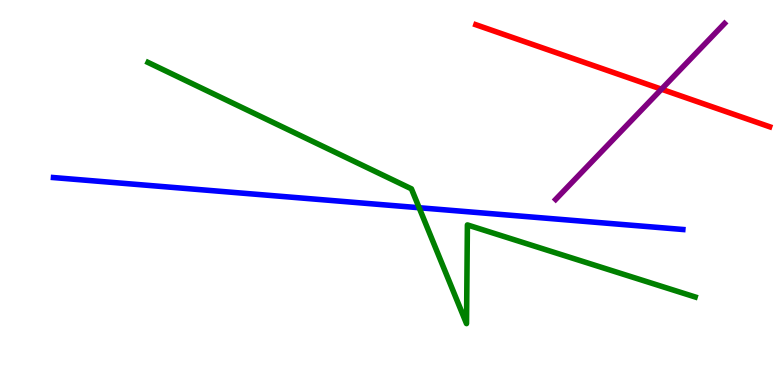[{'lines': ['blue', 'red'], 'intersections': []}, {'lines': ['green', 'red'], 'intersections': []}, {'lines': ['purple', 'red'], 'intersections': [{'x': 8.54, 'y': 7.68}]}, {'lines': ['blue', 'green'], 'intersections': [{'x': 5.41, 'y': 4.6}]}, {'lines': ['blue', 'purple'], 'intersections': []}, {'lines': ['green', 'purple'], 'intersections': []}]